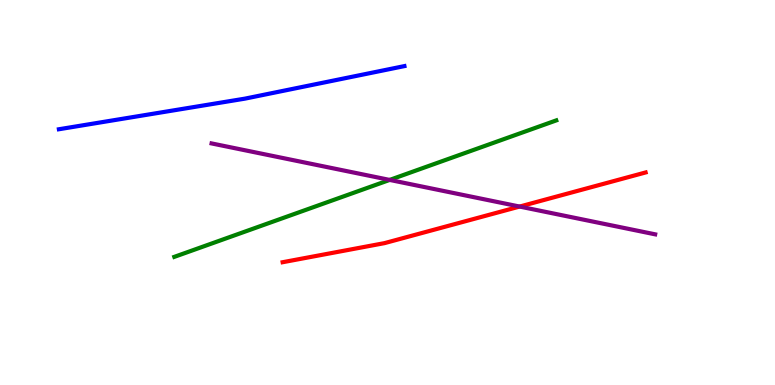[{'lines': ['blue', 'red'], 'intersections': []}, {'lines': ['green', 'red'], 'intersections': []}, {'lines': ['purple', 'red'], 'intersections': [{'x': 6.7, 'y': 4.63}]}, {'lines': ['blue', 'green'], 'intersections': []}, {'lines': ['blue', 'purple'], 'intersections': []}, {'lines': ['green', 'purple'], 'intersections': [{'x': 5.03, 'y': 5.33}]}]